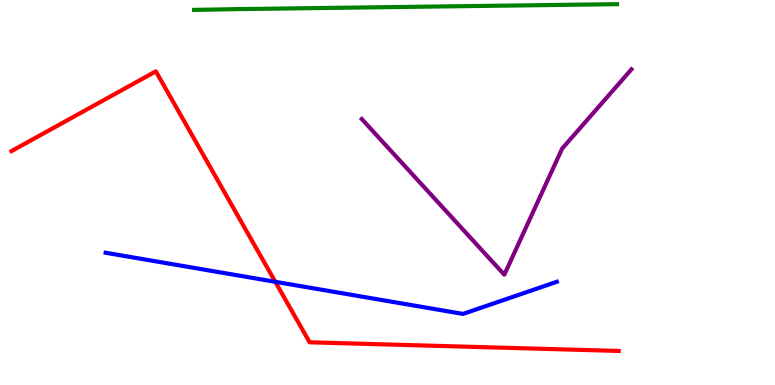[{'lines': ['blue', 'red'], 'intersections': [{'x': 3.55, 'y': 2.68}]}, {'lines': ['green', 'red'], 'intersections': []}, {'lines': ['purple', 'red'], 'intersections': []}, {'lines': ['blue', 'green'], 'intersections': []}, {'lines': ['blue', 'purple'], 'intersections': []}, {'lines': ['green', 'purple'], 'intersections': []}]